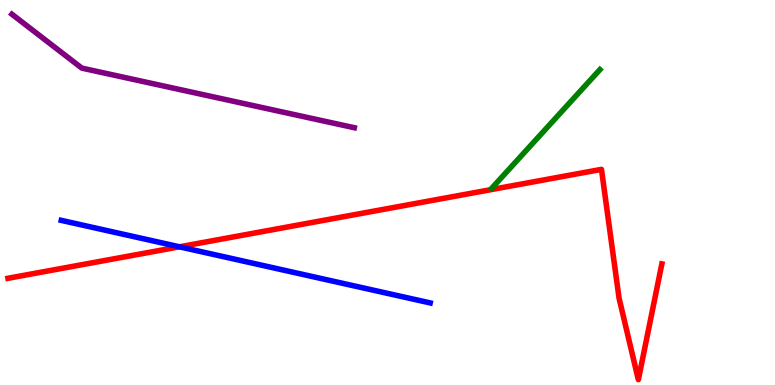[{'lines': ['blue', 'red'], 'intersections': [{'x': 2.32, 'y': 3.59}]}, {'lines': ['green', 'red'], 'intersections': []}, {'lines': ['purple', 'red'], 'intersections': []}, {'lines': ['blue', 'green'], 'intersections': []}, {'lines': ['blue', 'purple'], 'intersections': []}, {'lines': ['green', 'purple'], 'intersections': []}]